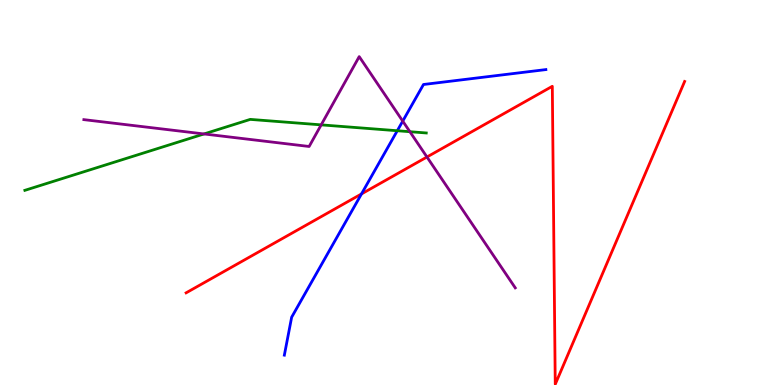[{'lines': ['blue', 'red'], 'intersections': [{'x': 4.66, 'y': 4.96}]}, {'lines': ['green', 'red'], 'intersections': []}, {'lines': ['purple', 'red'], 'intersections': [{'x': 5.51, 'y': 5.92}]}, {'lines': ['blue', 'green'], 'intersections': [{'x': 5.13, 'y': 6.6}]}, {'lines': ['blue', 'purple'], 'intersections': [{'x': 5.2, 'y': 6.85}]}, {'lines': ['green', 'purple'], 'intersections': [{'x': 2.63, 'y': 6.52}, {'x': 4.14, 'y': 6.76}, {'x': 5.29, 'y': 6.58}]}]